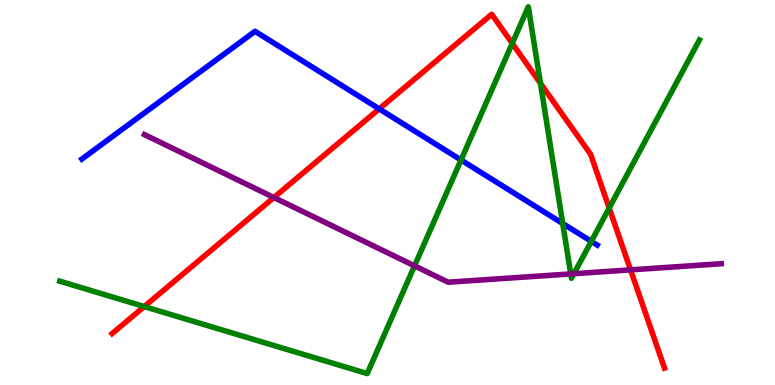[{'lines': ['blue', 'red'], 'intersections': [{'x': 4.89, 'y': 7.17}]}, {'lines': ['green', 'red'], 'intersections': [{'x': 1.86, 'y': 2.04}, {'x': 6.61, 'y': 8.87}, {'x': 6.97, 'y': 7.84}, {'x': 7.86, 'y': 4.6}]}, {'lines': ['purple', 'red'], 'intersections': [{'x': 3.53, 'y': 4.87}, {'x': 8.14, 'y': 2.99}]}, {'lines': ['blue', 'green'], 'intersections': [{'x': 5.95, 'y': 5.84}, {'x': 7.26, 'y': 4.19}, {'x': 7.63, 'y': 3.73}]}, {'lines': ['blue', 'purple'], 'intersections': []}, {'lines': ['green', 'purple'], 'intersections': [{'x': 5.35, 'y': 3.09}, {'x': 7.36, 'y': 2.89}, {'x': 7.41, 'y': 2.89}]}]